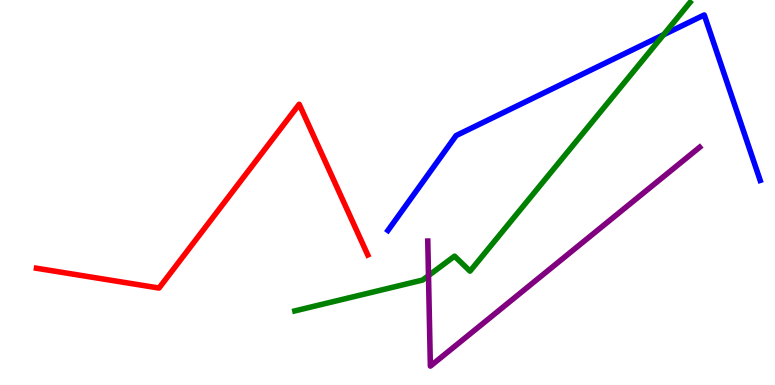[{'lines': ['blue', 'red'], 'intersections': []}, {'lines': ['green', 'red'], 'intersections': []}, {'lines': ['purple', 'red'], 'intersections': []}, {'lines': ['blue', 'green'], 'intersections': [{'x': 8.56, 'y': 9.1}]}, {'lines': ['blue', 'purple'], 'intersections': []}, {'lines': ['green', 'purple'], 'intersections': [{'x': 5.53, 'y': 2.84}]}]